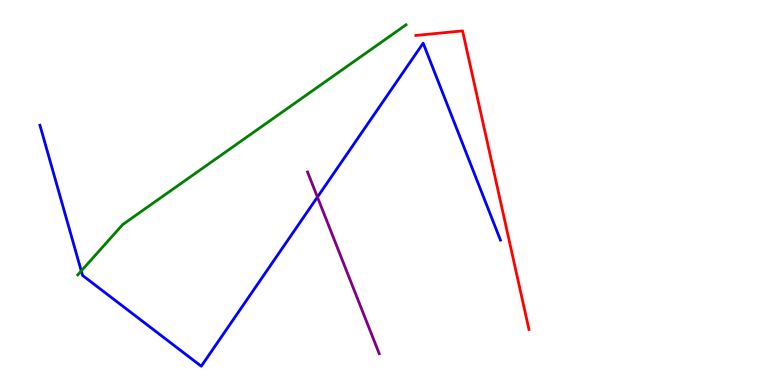[{'lines': ['blue', 'red'], 'intersections': []}, {'lines': ['green', 'red'], 'intersections': []}, {'lines': ['purple', 'red'], 'intersections': []}, {'lines': ['blue', 'green'], 'intersections': [{'x': 1.05, 'y': 2.96}]}, {'lines': ['blue', 'purple'], 'intersections': [{'x': 4.1, 'y': 4.88}]}, {'lines': ['green', 'purple'], 'intersections': []}]